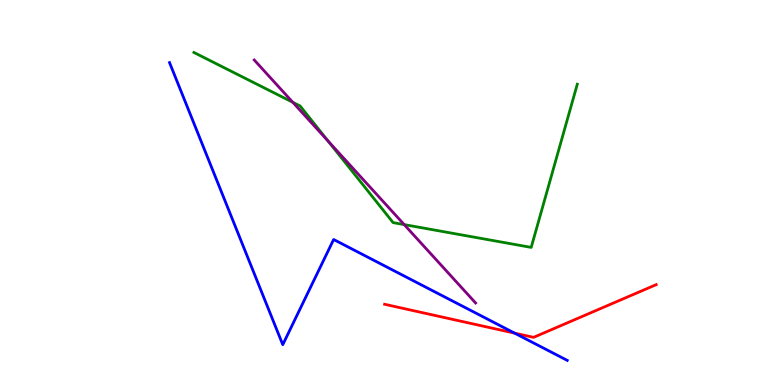[{'lines': ['blue', 'red'], 'intersections': [{'x': 6.64, 'y': 1.35}]}, {'lines': ['green', 'red'], 'intersections': []}, {'lines': ['purple', 'red'], 'intersections': []}, {'lines': ['blue', 'green'], 'intersections': []}, {'lines': ['blue', 'purple'], 'intersections': []}, {'lines': ['green', 'purple'], 'intersections': [{'x': 3.78, 'y': 7.34}, {'x': 4.23, 'y': 6.34}, {'x': 5.22, 'y': 4.17}]}]